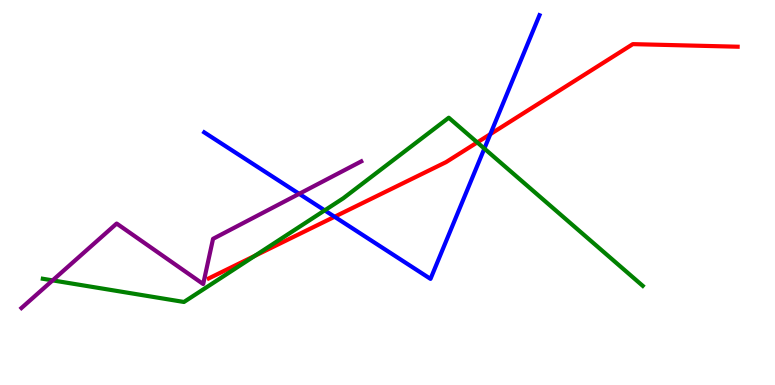[{'lines': ['blue', 'red'], 'intersections': [{'x': 4.32, 'y': 4.37}, {'x': 6.33, 'y': 6.52}]}, {'lines': ['green', 'red'], 'intersections': [{'x': 3.29, 'y': 3.36}, {'x': 6.16, 'y': 6.3}]}, {'lines': ['purple', 'red'], 'intersections': []}, {'lines': ['blue', 'green'], 'intersections': [{'x': 4.19, 'y': 4.54}, {'x': 6.25, 'y': 6.14}]}, {'lines': ['blue', 'purple'], 'intersections': [{'x': 3.86, 'y': 4.97}]}, {'lines': ['green', 'purple'], 'intersections': [{'x': 0.679, 'y': 2.72}]}]